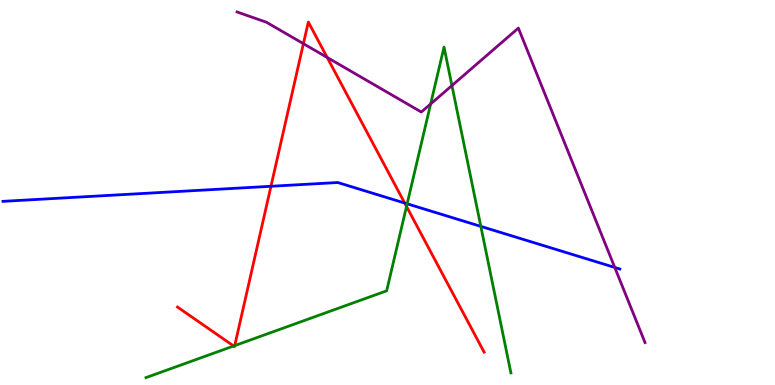[{'lines': ['blue', 'red'], 'intersections': [{'x': 3.5, 'y': 5.16}, {'x': 5.22, 'y': 4.73}]}, {'lines': ['green', 'red'], 'intersections': [{'x': 3.02, 'y': 1.01}, {'x': 3.03, 'y': 1.02}, {'x': 5.25, 'y': 4.64}]}, {'lines': ['purple', 'red'], 'intersections': [{'x': 3.91, 'y': 8.87}, {'x': 4.22, 'y': 8.51}]}, {'lines': ['blue', 'green'], 'intersections': [{'x': 5.25, 'y': 4.71}, {'x': 6.2, 'y': 4.12}]}, {'lines': ['blue', 'purple'], 'intersections': [{'x': 7.93, 'y': 3.05}]}, {'lines': ['green', 'purple'], 'intersections': [{'x': 5.56, 'y': 7.3}, {'x': 5.83, 'y': 7.78}]}]